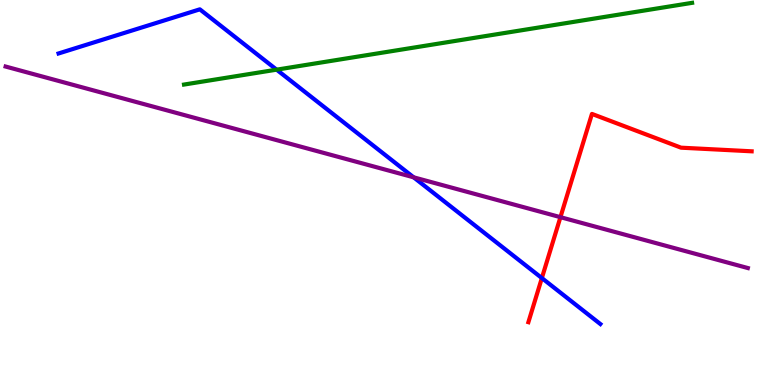[{'lines': ['blue', 'red'], 'intersections': [{'x': 6.99, 'y': 2.78}]}, {'lines': ['green', 'red'], 'intersections': []}, {'lines': ['purple', 'red'], 'intersections': [{'x': 7.23, 'y': 4.36}]}, {'lines': ['blue', 'green'], 'intersections': [{'x': 3.57, 'y': 8.19}]}, {'lines': ['blue', 'purple'], 'intersections': [{'x': 5.34, 'y': 5.39}]}, {'lines': ['green', 'purple'], 'intersections': []}]